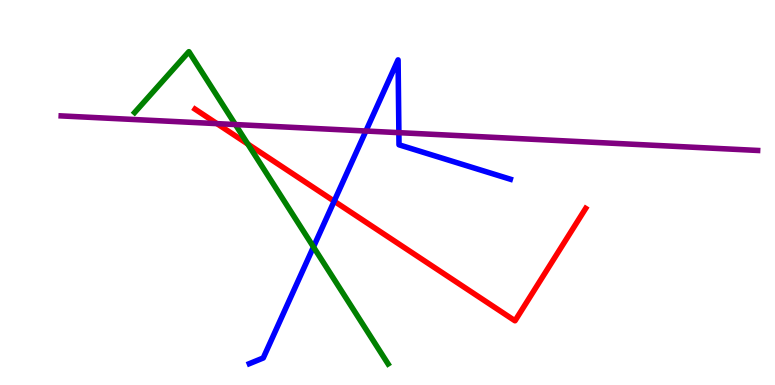[{'lines': ['blue', 'red'], 'intersections': [{'x': 4.31, 'y': 4.77}]}, {'lines': ['green', 'red'], 'intersections': [{'x': 3.2, 'y': 6.26}]}, {'lines': ['purple', 'red'], 'intersections': [{'x': 2.8, 'y': 6.79}]}, {'lines': ['blue', 'green'], 'intersections': [{'x': 4.04, 'y': 3.59}]}, {'lines': ['blue', 'purple'], 'intersections': [{'x': 4.72, 'y': 6.6}, {'x': 5.15, 'y': 6.55}]}, {'lines': ['green', 'purple'], 'intersections': [{'x': 3.04, 'y': 6.77}]}]